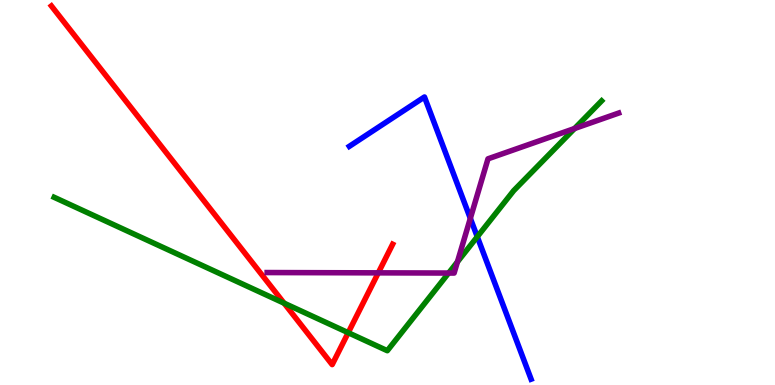[{'lines': ['blue', 'red'], 'intersections': []}, {'lines': ['green', 'red'], 'intersections': [{'x': 3.67, 'y': 2.13}, {'x': 4.49, 'y': 1.36}]}, {'lines': ['purple', 'red'], 'intersections': [{'x': 4.88, 'y': 2.91}]}, {'lines': ['blue', 'green'], 'intersections': [{'x': 6.16, 'y': 3.85}]}, {'lines': ['blue', 'purple'], 'intersections': [{'x': 6.07, 'y': 4.33}]}, {'lines': ['green', 'purple'], 'intersections': [{'x': 5.79, 'y': 2.91}, {'x': 5.9, 'y': 3.2}, {'x': 7.41, 'y': 6.66}]}]